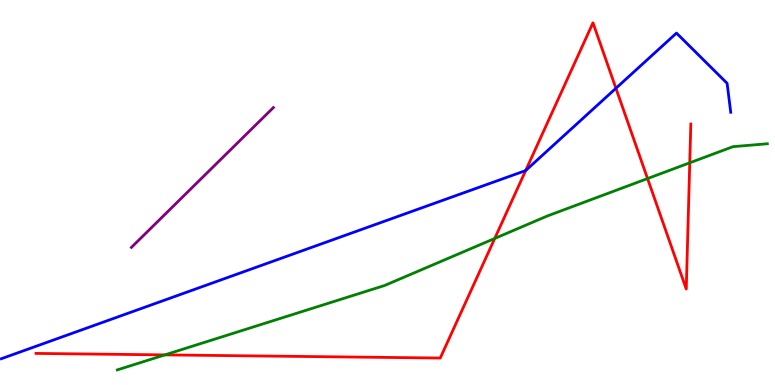[{'lines': ['blue', 'red'], 'intersections': [{'x': 6.78, 'y': 5.57}, {'x': 7.95, 'y': 7.71}]}, {'lines': ['green', 'red'], 'intersections': [{'x': 2.13, 'y': 0.782}, {'x': 6.38, 'y': 3.81}, {'x': 8.36, 'y': 5.36}, {'x': 8.9, 'y': 5.77}]}, {'lines': ['purple', 'red'], 'intersections': []}, {'lines': ['blue', 'green'], 'intersections': []}, {'lines': ['blue', 'purple'], 'intersections': []}, {'lines': ['green', 'purple'], 'intersections': []}]